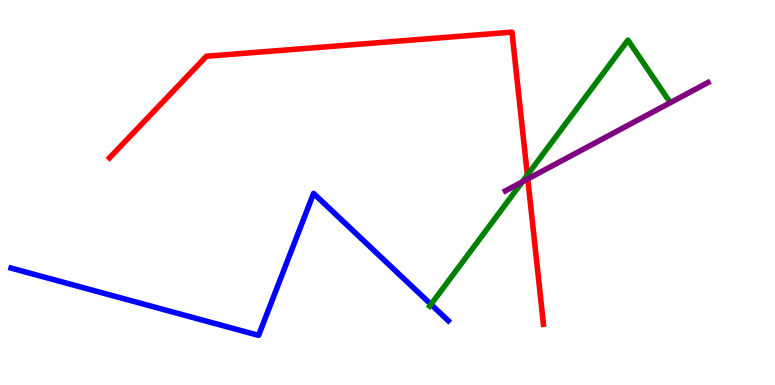[{'lines': ['blue', 'red'], 'intersections': []}, {'lines': ['green', 'red'], 'intersections': [{'x': 6.8, 'y': 5.45}]}, {'lines': ['purple', 'red'], 'intersections': [{'x': 6.81, 'y': 5.35}]}, {'lines': ['blue', 'green'], 'intersections': [{'x': 5.56, 'y': 2.09}]}, {'lines': ['blue', 'purple'], 'intersections': []}, {'lines': ['green', 'purple'], 'intersections': [{'x': 6.74, 'y': 5.28}]}]